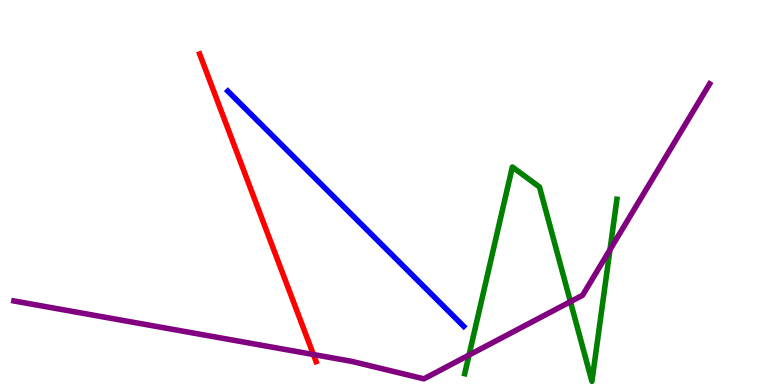[{'lines': ['blue', 'red'], 'intersections': []}, {'lines': ['green', 'red'], 'intersections': []}, {'lines': ['purple', 'red'], 'intersections': [{'x': 4.04, 'y': 0.792}]}, {'lines': ['blue', 'green'], 'intersections': []}, {'lines': ['blue', 'purple'], 'intersections': []}, {'lines': ['green', 'purple'], 'intersections': [{'x': 6.05, 'y': 0.777}, {'x': 7.36, 'y': 2.16}, {'x': 7.87, 'y': 3.52}]}]